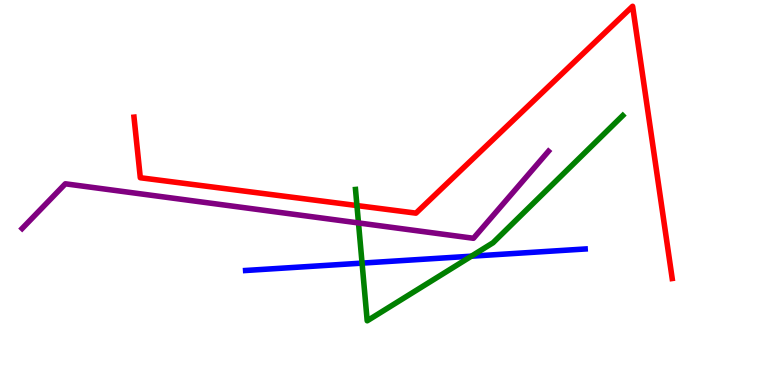[{'lines': ['blue', 'red'], 'intersections': []}, {'lines': ['green', 'red'], 'intersections': [{'x': 4.61, 'y': 4.66}]}, {'lines': ['purple', 'red'], 'intersections': []}, {'lines': ['blue', 'green'], 'intersections': [{'x': 4.67, 'y': 3.17}, {'x': 6.08, 'y': 3.35}]}, {'lines': ['blue', 'purple'], 'intersections': []}, {'lines': ['green', 'purple'], 'intersections': [{'x': 4.63, 'y': 4.21}]}]